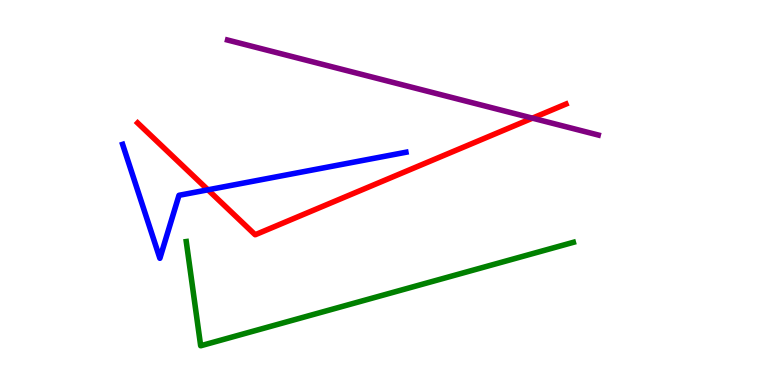[{'lines': ['blue', 'red'], 'intersections': [{'x': 2.68, 'y': 5.07}]}, {'lines': ['green', 'red'], 'intersections': []}, {'lines': ['purple', 'red'], 'intersections': [{'x': 6.87, 'y': 6.93}]}, {'lines': ['blue', 'green'], 'intersections': []}, {'lines': ['blue', 'purple'], 'intersections': []}, {'lines': ['green', 'purple'], 'intersections': []}]